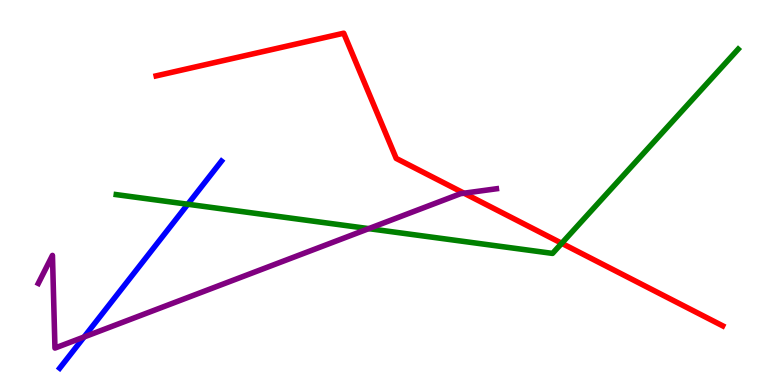[{'lines': ['blue', 'red'], 'intersections': []}, {'lines': ['green', 'red'], 'intersections': [{'x': 7.25, 'y': 3.68}]}, {'lines': ['purple', 'red'], 'intersections': [{'x': 5.99, 'y': 4.98}]}, {'lines': ['blue', 'green'], 'intersections': [{'x': 2.42, 'y': 4.69}]}, {'lines': ['blue', 'purple'], 'intersections': [{'x': 1.08, 'y': 1.25}]}, {'lines': ['green', 'purple'], 'intersections': [{'x': 4.76, 'y': 4.06}]}]